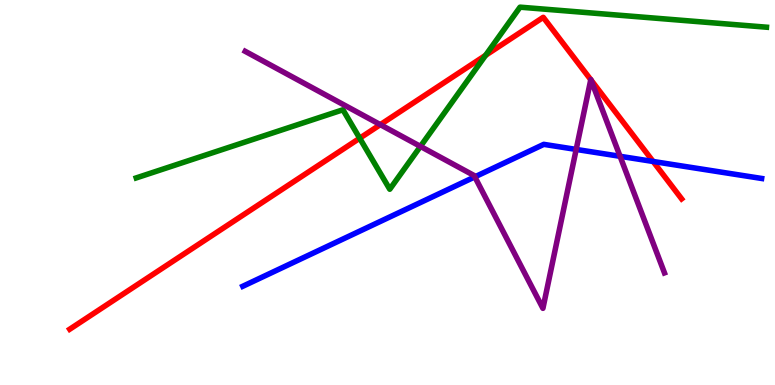[{'lines': ['blue', 'red'], 'intersections': [{'x': 8.43, 'y': 5.81}]}, {'lines': ['green', 'red'], 'intersections': [{'x': 4.64, 'y': 6.41}, {'x': 6.27, 'y': 8.56}]}, {'lines': ['purple', 'red'], 'intersections': [{'x': 4.91, 'y': 6.76}, {'x': 7.62, 'y': 7.93}, {'x': 7.63, 'y': 7.92}]}, {'lines': ['blue', 'green'], 'intersections': []}, {'lines': ['blue', 'purple'], 'intersections': [{'x': 6.13, 'y': 5.41}, {'x': 7.43, 'y': 6.12}, {'x': 8.0, 'y': 5.94}]}, {'lines': ['green', 'purple'], 'intersections': [{'x': 5.42, 'y': 6.2}]}]